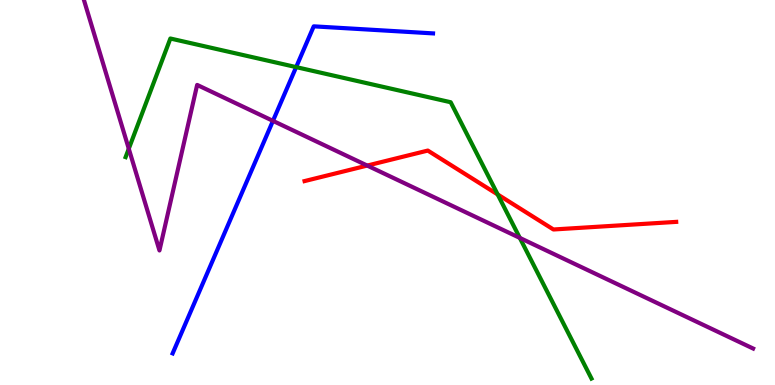[{'lines': ['blue', 'red'], 'intersections': []}, {'lines': ['green', 'red'], 'intersections': [{'x': 6.42, 'y': 4.95}]}, {'lines': ['purple', 'red'], 'intersections': [{'x': 4.74, 'y': 5.7}]}, {'lines': ['blue', 'green'], 'intersections': [{'x': 3.82, 'y': 8.26}]}, {'lines': ['blue', 'purple'], 'intersections': [{'x': 3.52, 'y': 6.86}]}, {'lines': ['green', 'purple'], 'intersections': [{'x': 1.66, 'y': 6.14}, {'x': 6.71, 'y': 3.82}]}]